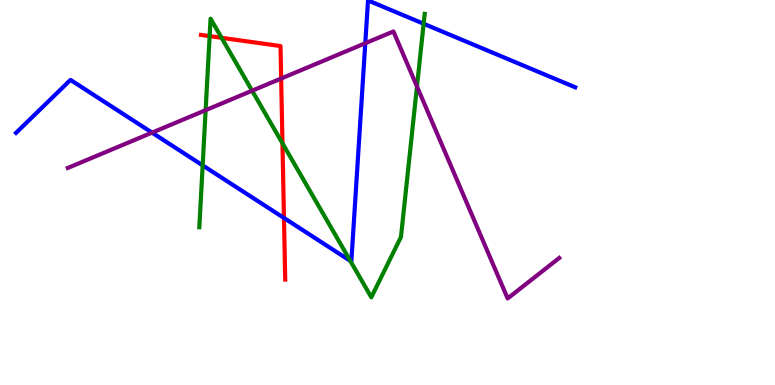[{'lines': ['blue', 'red'], 'intersections': [{'x': 3.66, 'y': 4.34}]}, {'lines': ['green', 'red'], 'intersections': [{'x': 2.7, 'y': 9.06}, {'x': 2.86, 'y': 9.02}, {'x': 3.64, 'y': 6.28}]}, {'lines': ['purple', 'red'], 'intersections': [{'x': 3.63, 'y': 7.96}]}, {'lines': ['blue', 'green'], 'intersections': [{'x': 2.61, 'y': 5.7}, {'x': 4.52, 'y': 3.22}, {'x': 5.47, 'y': 9.38}]}, {'lines': ['blue', 'purple'], 'intersections': [{'x': 1.96, 'y': 6.55}, {'x': 4.71, 'y': 8.88}]}, {'lines': ['green', 'purple'], 'intersections': [{'x': 2.65, 'y': 7.14}, {'x': 3.25, 'y': 7.64}, {'x': 5.38, 'y': 7.75}]}]